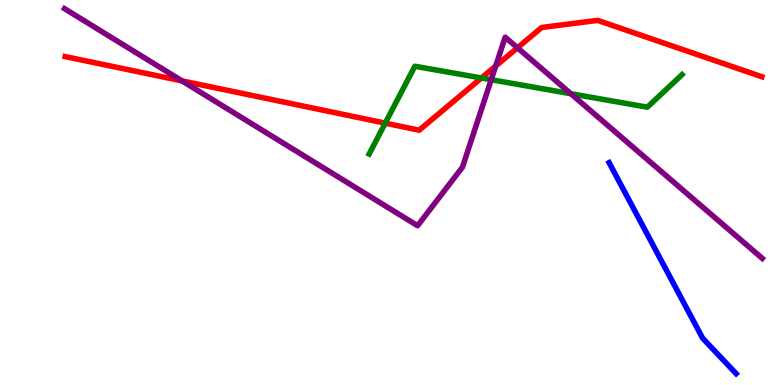[{'lines': ['blue', 'red'], 'intersections': []}, {'lines': ['green', 'red'], 'intersections': [{'x': 4.97, 'y': 6.8}, {'x': 6.21, 'y': 7.97}]}, {'lines': ['purple', 'red'], 'intersections': [{'x': 2.35, 'y': 7.9}, {'x': 6.4, 'y': 8.28}, {'x': 6.68, 'y': 8.76}]}, {'lines': ['blue', 'green'], 'intersections': []}, {'lines': ['blue', 'purple'], 'intersections': []}, {'lines': ['green', 'purple'], 'intersections': [{'x': 6.34, 'y': 7.93}, {'x': 7.37, 'y': 7.57}]}]